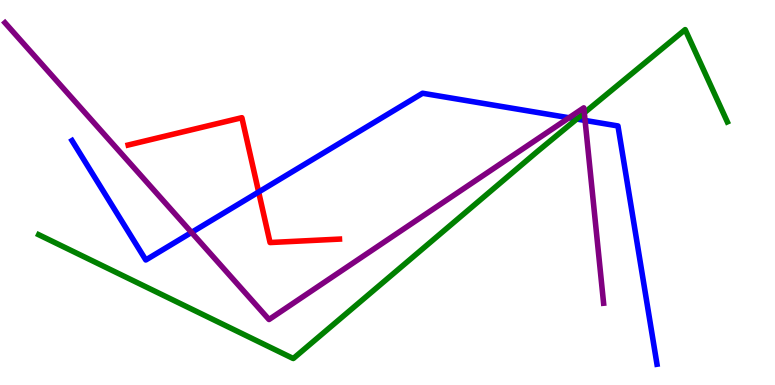[{'lines': ['blue', 'red'], 'intersections': [{'x': 3.34, 'y': 5.01}]}, {'lines': ['green', 'red'], 'intersections': []}, {'lines': ['purple', 'red'], 'intersections': []}, {'lines': ['blue', 'green'], 'intersections': [{'x': 7.44, 'y': 6.91}]}, {'lines': ['blue', 'purple'], 'intersections': [{'x': 2.47, 'y': 3.96}, {'x': 7.34, 'y': 6.94}, {'x': 7.55, 'y': 6.87}]}, {'lines': ['green', 'purple'], 'intersections': [{'x': 7.54, 'y': 7.07}]}]